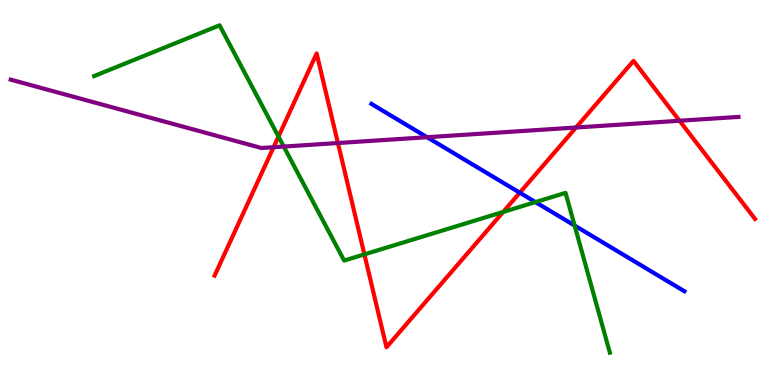[{'lines': ['blue', 'red'], 'intersections': [{'x': 6.71, 'y': 4.99}]}, {'lines': ['green', 'red'], 'intersections': [{'x': 3.59, 'y': 6.45}, {'x': 4.7, 'y': 3.39}, {'x': 6.49, 'y': 4.49}]}, {'lines': ['purple', 'red'], 'intersections': [{'x': 3.53, 'y': 6.18}, {'x': 4.36, 'y': 6.28}, {'x': 7.43, 'y': 6.69}, {'x': 8.77, 'y': 6.86}]}, {'lines': ['blue', 'green'], 'intersections': [{'x': 6.91, 'y': 4.75}, {'x': 7.41, 'y': 4.14}]}, {'lines': ['blue', 'purple'], 'intersections': [{'x': 5.51, 'y': 6.44}]}, {'lines': ['green', 'purple'], 'intersections': [{'x': 3.66, 'y': 6.19}]}]